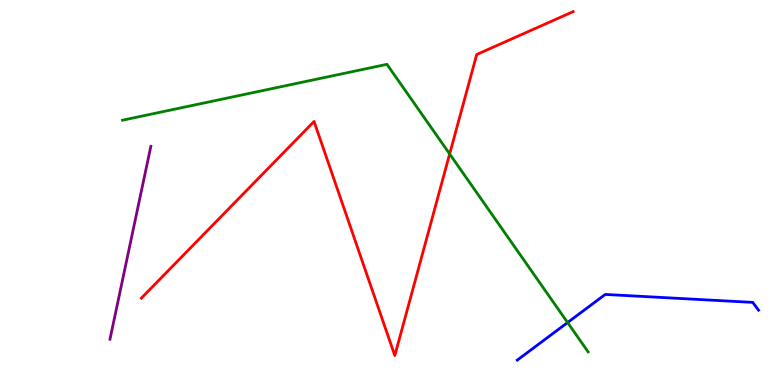[{'lines': ['blue', 'red'], 'intersections': []}, {'lines': ['green', 'red'], 'intersections': [{'x': 5.8, 'y': 6.0}]}, {'lines': ['purple', 'red'], 'intersections': []}, {'lines': ['blue', 'green'], 'intersections': [{'x': 7.32, 'y': 1.62}]}, {'lines': ['blue', 'purple'], 'intersections': []}, {'lines': ['green', 'purple'], 'intersections': []}]